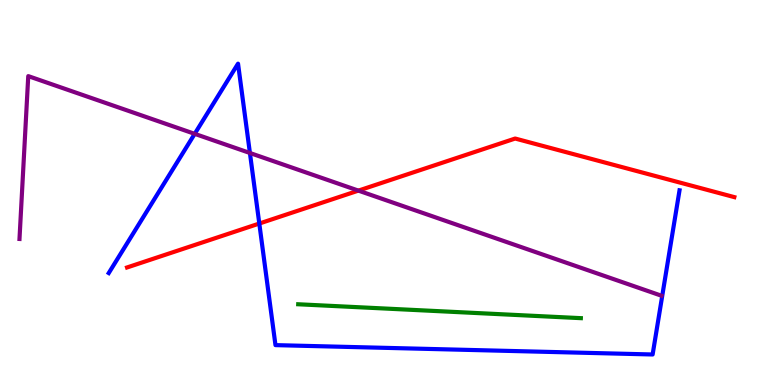[{'lines': ['blue', 'red'], 'intersections': [{'x': 3.35, 'y': 4.19}]}, {'lines': ['green', 'red'], 'intersections': []}, {'lines': ['purple', 'red'], 'intersections': [{'x': 4.62, 'y': 5.05}]}, {'lines': ['blue', 'green'], 'intersections': []}, {'lines': ['blue', 'purple'], 'intersections': [{'x': 2.51, 'y': 6.52}, {'x': 3.22, 'y': 6.03}]}, {'lines': ['green', 'purple'], 'intersections': []}]